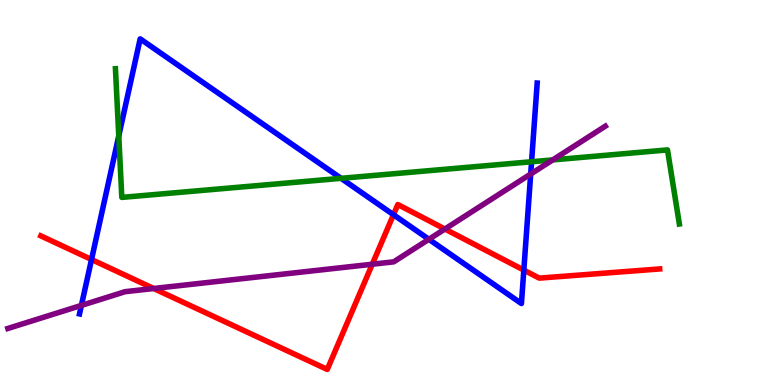[{'lines': ['blue', 'red'], 'intersections': [{'x': 1.18, 'y': 3.26}, {'x': 5.08, 'y': 4.42}, {'x': 6.76, 'y': 2.98}]}, {'lines': ['green', 'red'], 'intersections': []}, {'lines': ['purple', 'red'], 'intersections': [{'x': 1.98, 'y': 2.51}, {'x': 4.8, 'y': 3.14}, {'x': 5.74, 'y': 4.05}]}, {'lines': ['blue', 'green'], 'intersections': [{'x': 1.53, 'y': 6.47}, {'x': 4.4, 'y': 5.37}, {'x': 6.86, 'y': 5.8}]}, {'lines': ['blue', 'purple'], 'intersections': [{'x': 1.05, 'y': 2.07}, {'x': 5.53, 'y': 3.78}, {'x': 6.85, 'y': 5.48}]}, {'lines': ['green', 'purple'], 'intersections': [{'x': 7.13, 'y': 5.85}]}]